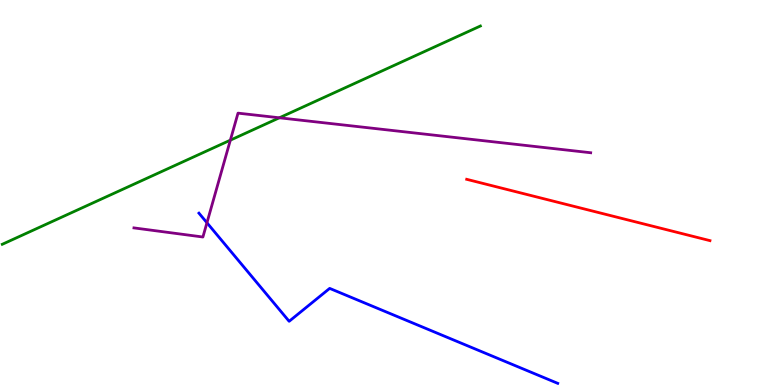[{'lines': ['blue', 'red'], 'intersections': []}, {'lines': ['green', 'red'], 'intersections': []}, {'lines': ['purple', 'red'], 'intersections': []}, {'lines': ['blue', 'green'], 'intersections': []}, {'lines': ['blue', 'purple'], 'intersections': [{'x': 2.67, 'y': 4.21}]}, {'lines': ['green', 'purple'], 'intersections': [{'x': 2.97, 'y': 6.36}, {'x': 3.6, 'y': 6.94}]}]